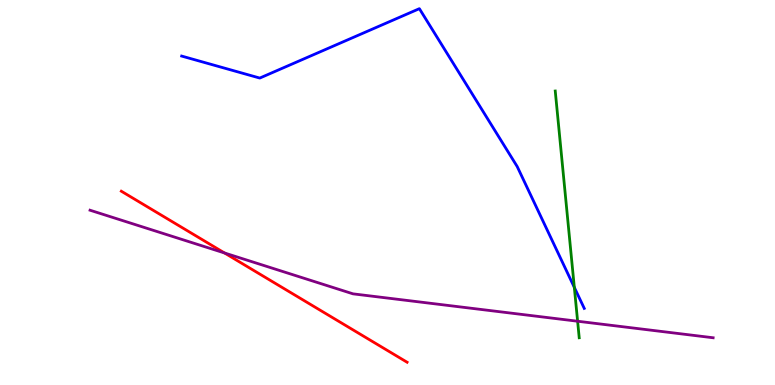[{'lines': ['blue', 'red'], 'intersections': []}, {'lines': ['green', 'red'], 'intersections': []}, {'lines': ['purple', 'red'], 'intersections': [{'x': 2.9, 'y': 3.43}]}, {'lines': ['blue', 'green'], 'intersections': [{'x': 7.41, 'y': 2.54}]}, {'lines': ['blue', 'purple'], 'intersections': []}, {'lines': ['green', 'purple'], 'intersections': [{'x': 7.45, 'y': 1.66}]}]